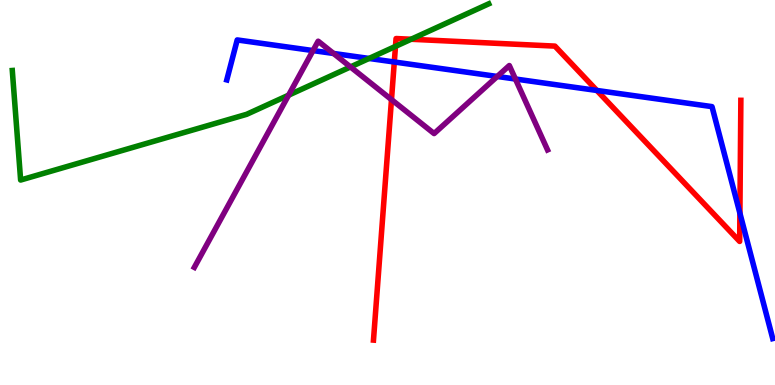[{'lines': ['blue', 'red'], 'intersections': [{'x': 5.09, 'y': 8.39}, {'x': 7.7, 'y': 7.65}, {'x': 9.55, 'y': 4.46}]}, {'lines': ['green', 'red'], 'intersections': [{'x': 5.1, 'y': 8.8}, {'x': 5.3, 'y': 8.98}]}, {'lines': ['purple', 'red'], 'intersections': [{'x': 5.05, 'y': 7.41}]}, {'lines': ['blue', 'green'], 'intersections': [{'x': 4.76, 'y': 8.48}]}, {'lines': ['blue', 'purple'], 'intersections': [{'x': 4.04, 'y': 8.69}, {'x': 4.3, 'y': 8.61}, {'x': 6.42, 'y': 8.01}, {'x': 6.65, 'y': 7.95}]}, {'lines': ['green', 'purple'], 'intersections': [{'x': 3.72, 'y': 7.53}, {'x': 4.52, 'y': 8.26}]}]